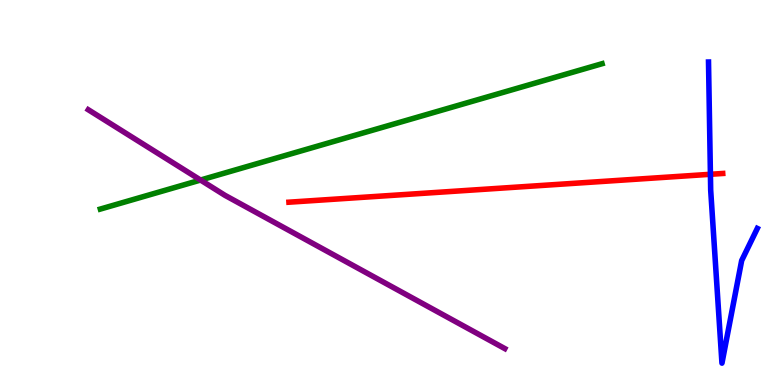[{'lines': ['blue', 'red'], 'intersections': [{'x': 9.17, 'y': 5.47}]}, {'lines': ['green', 'red'], 'intersections': []}, {'lines': ['purple', 'red'], 'intersections': []}, {'lines': ['blue', 'green'], 'intersections': []}, {'lines': ['blue', 'purple'], 'intersections': []}, {'lines': ['green', 'purple'], 'intersections': [{'x': 2.59, 'y': 5.32}]}]